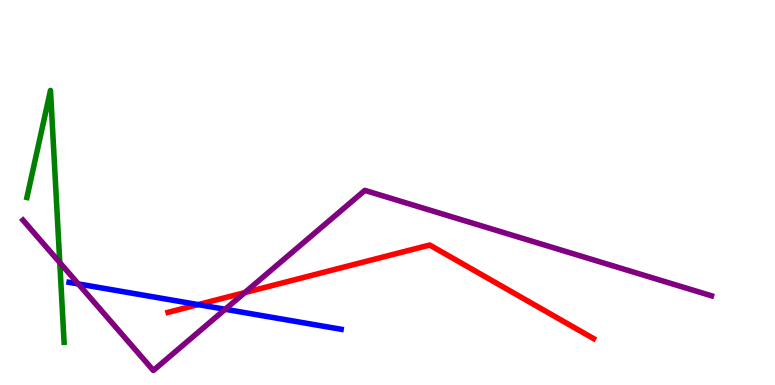[{'lines': ['blue', 'red'], 'intersections': [{'x': 2.56, 'y': 2.09}]}, {'lines': ['green', 'red'], 'intersections': []}, {'lines': ['purple', 'red'], 'intersections': [{'x': 3.16, 'y': 2.4}]}, {'lines': ['blue', 'green'], 'intersections': []}, {'lines': ['blue', 'purple'], 'intersections': [{'x': 1.01, 'y': 2.63}, {'x': 2.91, 'y': 1.97}]}, {'lines': ['green', 'purple'], 'intersections': [{'x': 0.771, 'y': 3.18}]}]